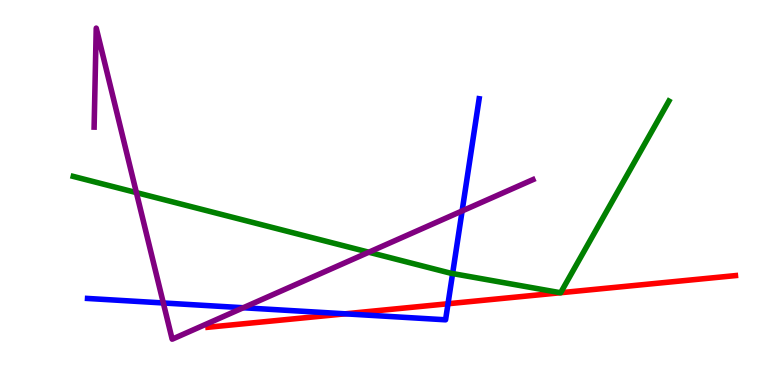[{'lines': ['blue', 'red'], 'intersections': [{'x': 4.45, 'y': 1.85}, {'x': 5.78, 'y': 2.11}]}, {'lines': ['green', 'red'], 'intersections': [{'x': 7.23, 'y': 2.4}, {'x': 7.23, 'y': 2.4}]}, {'lines': ['purple', 'red'], 'intersections': []}, {'lines': ['blue', 'green'], 'intersections': [{'x': 5.84, 'y': 2.89}]}, {'lines': ['blue', 'purple'], 'intersections': [{'x': 2.11, 'y': 2.13}, {'x': 3.14, 'y': 2.01}, {'x': 5.96, 'y': 4.52}]}, {'lines': ['green', 'purple'], 'intersections': [{'x': 1.76, 'y': 5.0}, {'x': 4.76, 'y': 3.45}]}]